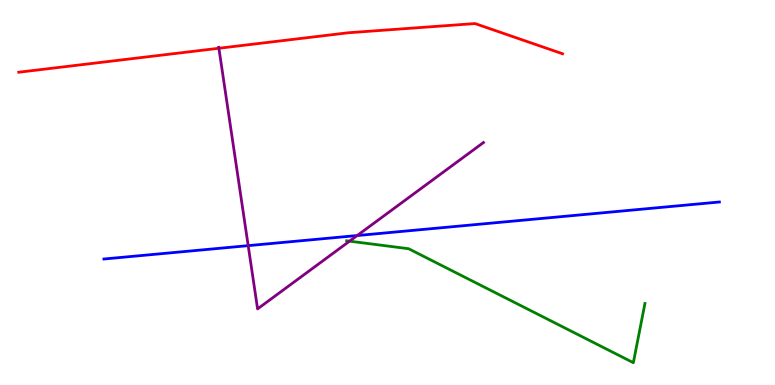[{'lines': ['blue', 'red'], 'intersections': []}, {'lines': ['green', 'red'], 'intersections': []}, {'lines': ['purple', 'red'], 'intersections': [{'x': 2.82, 'y': 8.75}]}, {'lines': ['blue', 'green'], 'intersections': []}, {'lines': ['blue', 'purple'], 'intersections': [{'x': 3.2, 'y': 3.62}, {'x': 4.61, 'y': 3.88}]}, {'lines': ['green', 'purple'], 'intersections': [{'x': 4.51, 'y': 3.74}]}]